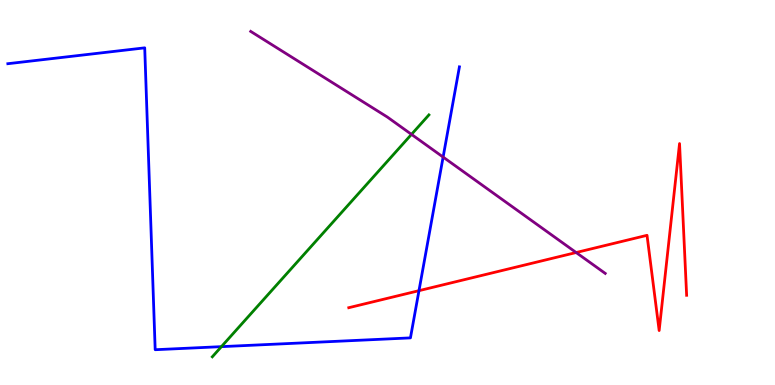[{'lines': ['blue', 'red'], 'intersections': [{'x': 5.41, 'y': 2.45}]}, {'lines': ['green', 'red'], 'intersections': []}, {'lines': ['purple', 'red'], 'intersections': [{'x': 7.43, 'y': 3.44}]}, {'lines': ['blue', 'green'], 'intersections': [{'x': 2.86, 'y': 0.996}]}, {'lines': ['blue', 'purple'], 'intersections': [{'x': 5.72, 'y': 5.92}]}, {'lines': ['green', 'purple'], 'intersections': [{'x': 5.31, 'y': 6.51}]}]